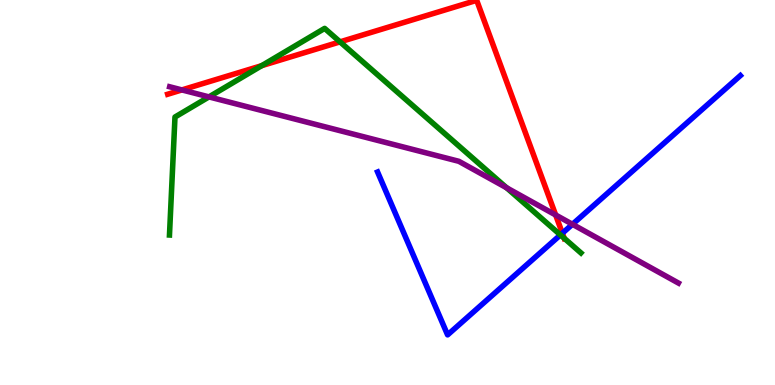[{'lines': ['blue', 'red'], 'intersections': [{'x': 7.26, 'y': 3.94}]}, {'lines': ['green', 'red'], 'intersections': [{'x': 3.38, 'y': 8.29}, {'x': 4.39, 'y': 8.91}, {'x': 7.28, 'y': 3.81}]}, {'lines': ['purple', 'red'], 'intersections': [{'x': 2.35, 'y': 7.66}, {'x': 7.17, 'y': 4.42}]}, {'lines': ['blue', 'green'], 'intersections': [{'x': 7.23, 'y': 3.9}]}, {'lines': ['blue', 'purple'], 'intersections': [{'x': 7.39, 'y': 4.17}]}, {'lines': ['green', 'purple'], 'intersections': [{'x': 2.7, 'y': 7.48}, {'x': 6.54, 'y': 5.12}]}]